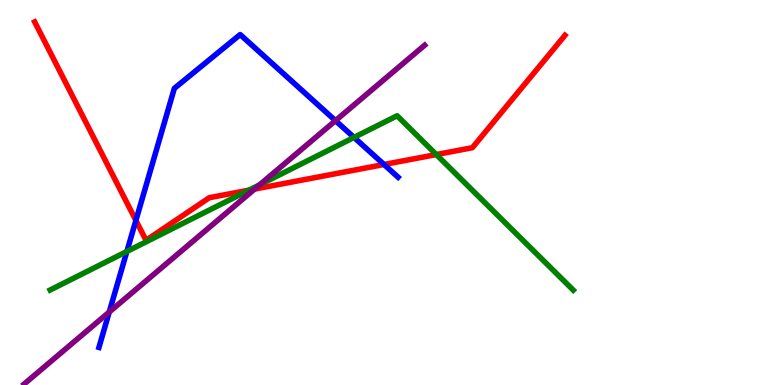[{'lines': ['blue', 'red'], 'intersections': [{'x': 1.75, 'y': 4.27}, {'x': 4.96, 'y': 5.73}]}, {'lines': ['green', 'red'], 'intersections': [{'x': 3.21, 'y': 5.06}, {'x': 5.63, 'y': 5.99}]}, {'lines': ['purple', 'red'], 'intersections': [{'x': 3.28, 'y': 5.09}]}, {'lines': ['blue', 'green'], 'intersections': [{'x': 1.64, 'y': 3.47}, {'x': 4.57, 'y': 6.43}]}, {'lines': ['blue', 'purple'], 'intersections': [{'x': 1.41, 'y': 1.9}, {'x': 4.33, 'y': 6.87}]}, {'lines': ['green', 'purple'], 'intersections': [{'x': 3.35, 'y': 5.2}]}]